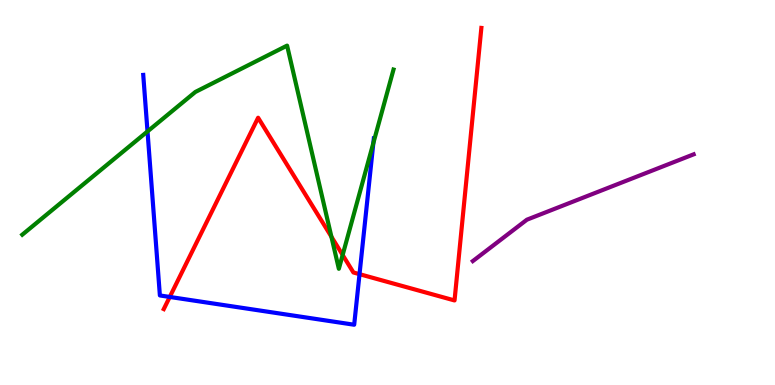[{'lines': ['blue', 'red'], 'intersections': [{'x': 2.19, 'y': 2.29}, {'x': 4.64, 'y': 2.88}]}, {'lines': ['green', 'red'], 'intersections': [{'x': 4.28, 'y': 3.85}, {'x': 4.42, 'y': 3.38}]}, {'lines': ['purple', 'red'], 'intersections': []}, {'lines': ['blue', 'green'], 'intersections': [{'x': 1.9, 'y': 6.59}, {'x': 4.82, 'y': 6.28}]}, {'lines': ['blue', 'purple'], 'intersections': []}, {'lines': ['green', 'purple'], 'intersections': []}]